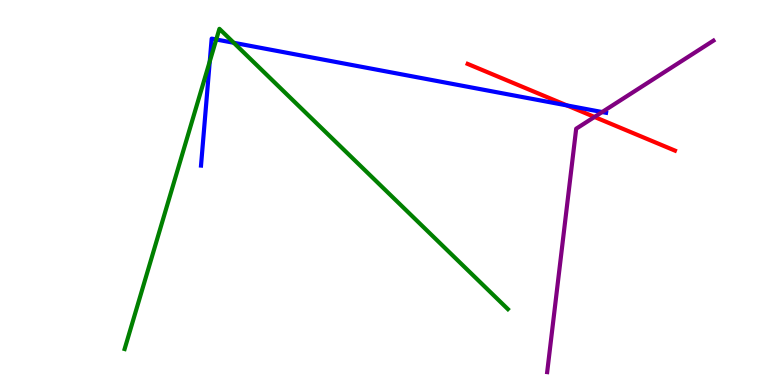[{'lines': ['blue', 'red'], 'intersections': [{'x': 7.31, 'y': 7.26}]}, {'lines': ['green', 'red'], 'intersections': []}, {'lines': ['purple', 'red'], 'intersections': [{'x': 7.67, 'y': 6.96}]}, {'lines': ['blue', 'green'], 'intersections': [{'x': 2.71, 'y': 8.4}, {'x': 2.79, 'y': 8.97}, {'x': 3.02, 'y': 8.89}]}, {'lines': ['blue', 'purple'], 'intersections': [{'x': 7.77, 'y': 7.09}]}, {'lines': ['green', 'purple'], 'intersections': []}]